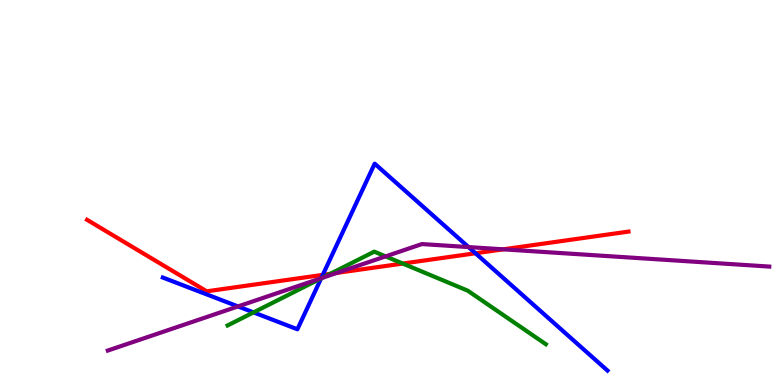[{'lines': ['blue', 'red'], 'intersections': [{'x': 4.16, 'y': 2.86}, {'x': 6.14, 'y': 3.42}]}, {'lines': ['green', 'red'], 'intersections': [{'x': 4.26, 'y': 2.89}, {'x': 5.2, 'y': 3.15}]}, {'lines': ['purple', 'red'], 'intersections': [{'x': 4.35, 'y': 2.91}, {'x': 6.49, 'y': 3.52}]}, {'lines': ['blue', 'green'], 'intersections': [{'x': 3.27, 'y': 1.89}, {'x': 4.14, 'y': 2.77}]}, {'lines': ['blue', 'purple'], 'intersections': [{'x': 3.07, 'y': 2.04}, {'x': 4.14, 'y': 2.77}, {'x': 6.05, 'y': 3.58}]}, {'lines': ['green', 'purple'], 'intersections': [{'x': 4.16, 'y': 2.78}, {'x': 4.98, 'y': 3.34}]}]